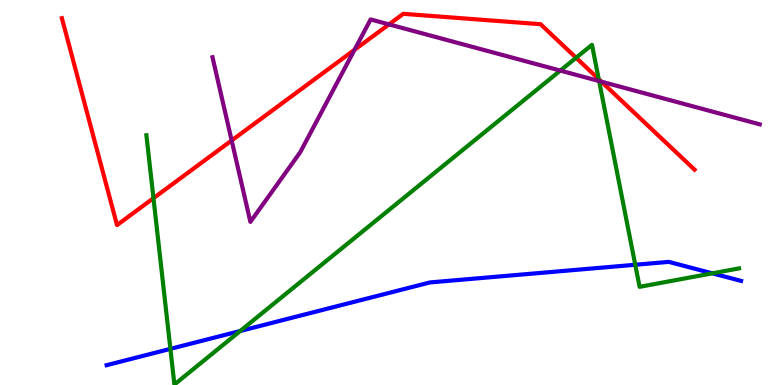[{'lines': ['blue', 'red'], 'intersections': []}, {'lines': ['green', 'red'], 'intersections': [{'x': 1.98, 'y': 4.85}, {'x': 7.43, 'y': 8.5}, {'x': 7.73, 'y': 7.94}]}, {'lines': ['purple', 'red'], 'intersections': [{'x': 2.99, 'y': 6.35}, {'x': 4.57, 'y': 8.71}, {'x': 5.02, 'y': 9.37}, {'x': 7.76, 'y': 7.88}]}, {'lines': ['blue', 'green'], 'intersections': [{'x': 2.2, 'y': 0.939}, {'x': 3.1, 'y': 1.4}, {'x': 8.2, 'y': 3.12}, {'x': 9.19, 'y': 2.9}]}, {'lines': ['blue', 'purple'], 'intersections': []}, {'lines': ['green', 'purple'], 'intersections': [{'x': 7.23, 'y': 8.17}, {'x': 7.73, 'y': 7.89}]}]